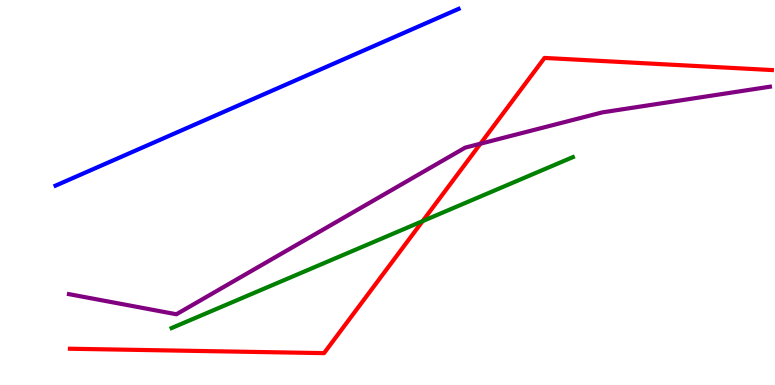[{'lines': ['blue', 'red'], 'intersections': []}, {'lines': ['green', 'red'], 'intersections': [{'x': 5.45, 'y': 4.26}]}, {'lines': ['purple', 'red'], 'intersections': [{'x': 6.2, 'y': 6.27}]}, {'lines': ['blue', 'green'], 'intersections': []}, {'lines': ['blue', 'purple'], 'intersections': []}, {'lines': ['green', 'purple'], 'intersections': []}]